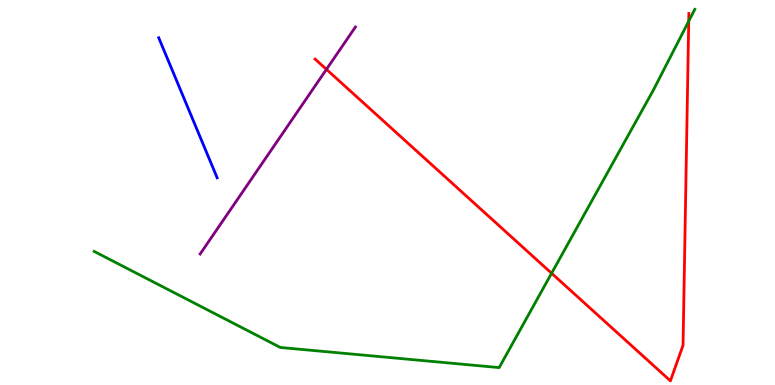[{'lines': ['blue', 'red'], 'intersections': []}, {'lines': ['green', 'red'], 'intersections': [{'x': 7.12, 'y': 2.9}, {'x': 8.89, 'y': 9.45}]}, {'lines': ['purple', 'red'], 'intersections': [{'x': 4.21, 'y': 8.2}]}, {'lines': ['blue', 'green'], 'intersections': []}, {'lines': ['blue', 'purple'], 'intersections': []}, {'lines': ['green', 'purple'], 'intersections': []}]